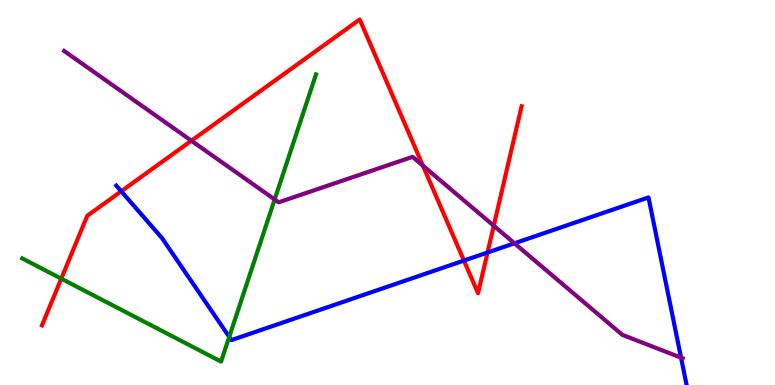[{'lines': ['blue', 'red'], 'intersections': [{'x': 1.56, 'y': 5.03}, {'x': 5.99, 'y': 3.23}, {'x': 6.29, 'y': 3.44}]}, {'lines': ['green', 'red'], 'intersections': [{'x': 0.791, 'y': 2.76}]}, {'lines': ['purple', 'red'], 'intersections': [{'x': 2.47, 'y': 6.34}, {'x': 5.46, 'y': 5.7}, {'x': 6.37, 'y': 4.14}]}, {'lines': ['blue', 'green'], 'intersections': [{'x': 2.96, 'y': 1.25}]}, {'lines': ['blue', 'purple'], 'intersections': [{'x': 6.64, 'y': 3.68}, {'x': 8.79, 'y': 0.71}]}, {'lines': ['green', 'purple'], 'intersections': [{'x': 3.54, 'y': 4.82}]}]